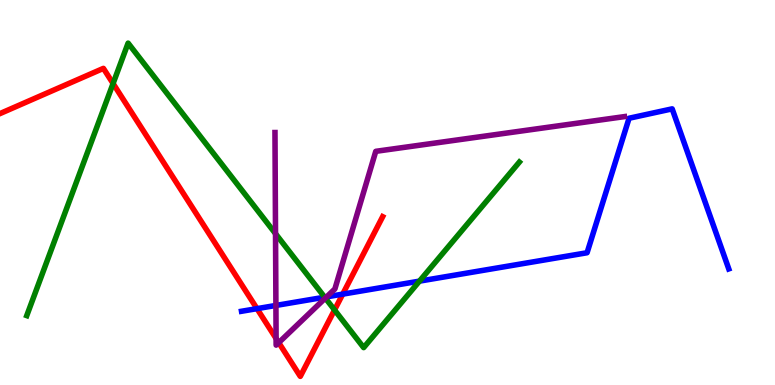[{'lines': ['blue', 'red'], 'intersections': [{'x': 3.32, 'y': 1.98}, {'x': 4.42, 'y': 2.36}]}, {'lines': ['green', 'red'], 'intersections': [{'x': 1.46, 'y': 7.83}, {'x': 4.32, 'y': 1.95}]}, {'lines': ['purple', 'red'], 'intersections': [{'x': 3.56, 'y': 1.21}, {'x': 3.6, 'y': 1.1}]}, {'lines': ['blue', 'green'], 'intersections': [{'x': 4.19, 'y': 2.28}, {'x': 5.41, 'y': 2.7}]}, {'lines': ['blue', 'purple'], 'intersections': [{'x': 3.56, 'y': 2.07}, {'x': 4.21, 'y': 2.29}]}, {'lines': ['green', 'purple'], 'intersections': [{'x': 3.56, 'y': 3.93}, {'x': 4.2, 'y': 2.26}]}]